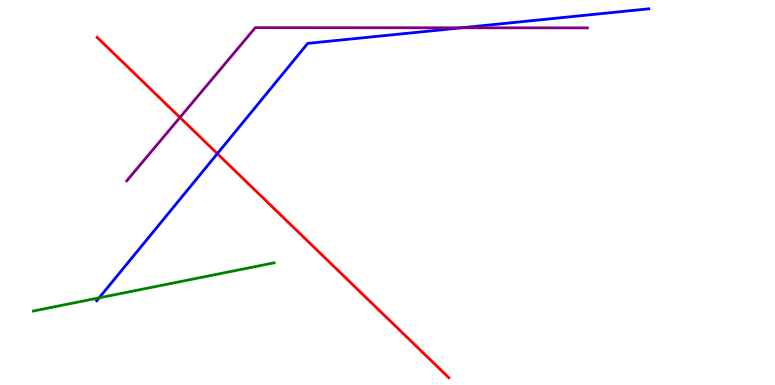[{'lines': ['blue', 'red'], 'intersections': [{'x': 2.8, 'y': 6.01}]}, {'lines': ['green', 'red'], 'intersections': []}, {'lines': ['purple', 'red'], 'intersections': [{'x': 2.32, 'y': 6.95}]}, {'lines': ['blue', 'green'], 'intersections': [{'x': 1.28, 'y': 2.26}]}, {'lines': ['blue', 'purple'], 'intersections': [{'x': 5.95, 'y': 9.28}]}, {'lines': ['green', 'purple'], 'intersections': []}]